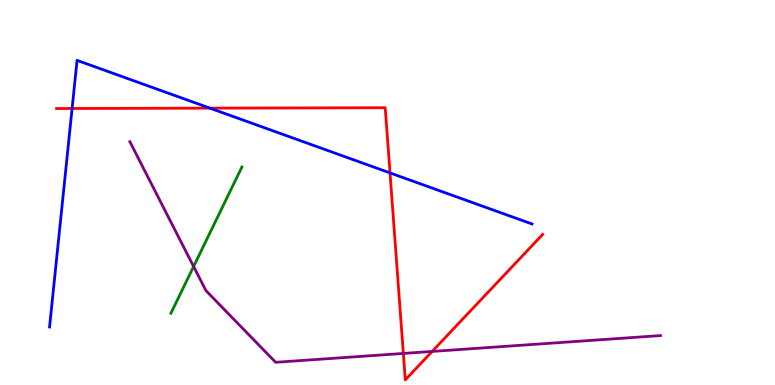[{'lines': ['blue', 'red'], 'intersections': [{'x': 0.93, 'y': 7.18}, {'x': 2.71, 'y': 7.19}, {'x': 5.03, 'y': 5.51}]}, {'lines': ['green', 'red'], 'intersections': []}, {'lines': ['purple', 'red'], 'intersections': [{'x': 5.2, 'y': 0.82}, {'x': 5.58, 'y': 0.872}]}, {'lines': ['blue', 'green'], 'intersections': []}, {'lines': ['blue', 'purple'], 'intersections': []}, {'lines': ['green', 'purple'], 'intersections': [{'x': 2.5, 'y': 3.08}]}]